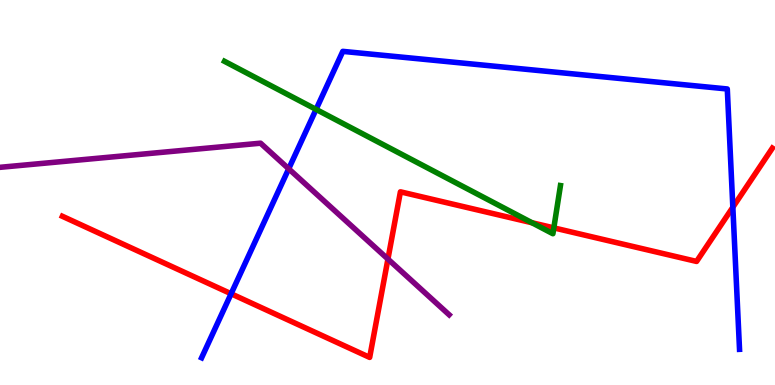[{'lines': ['blue', 'red'], 'intersections': [{'x': 2.98, 'y': 2.37}, {'x': 9.46, 'y': 4.62}]}, {'lines': ['green', 'red'], 'intersections': [{'x': 6.86, 'y': 4.21}, {'x': 7.15, 'y': 4.08}]}, {'lines': ['purple', 'red'], 'intersections': [{'x': 5.01, 'y': 3.27}]}, {'lines': ['blue', 'green'], 'intersections': [{'x': 4.08, 'y': 7.16}]}, {'lines': ['blue', 'purple'], 'intersections': [{'x': 3.73, 'y': 5.62}]}, {'lines': ['green', 'purple'], 'intersections': []}]